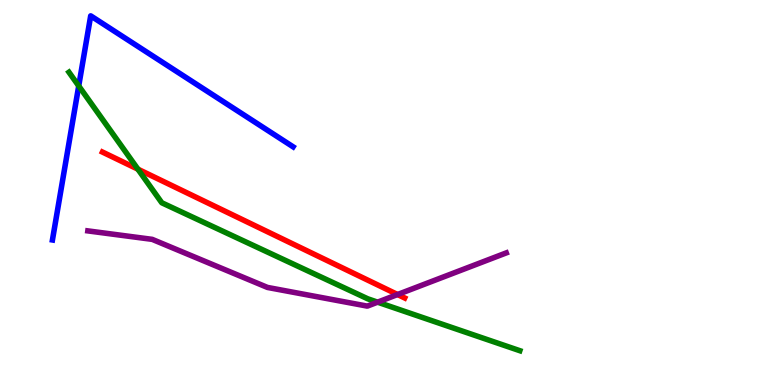[{'lines': ['blue', 'red'], 'intersections': []}, {'lines': ['green', 'red'], 'intersections': [{'x': 1.78, 'y': 5.61}]}, {'lines': ['purple', 'red'], 'intersections': [{'x': 5.13, 'y': 2.35}]}, {'lines': ['blue', 'green'], 'intersections': [{'x': 1.02, 'y': 7.77}]}, {'lines': ['blue', 'purple'], 'intersections': []}, {'lines': ['green', 'purple'], 'intersections': [{'x': 4.87, 'y': 2.15}]}]